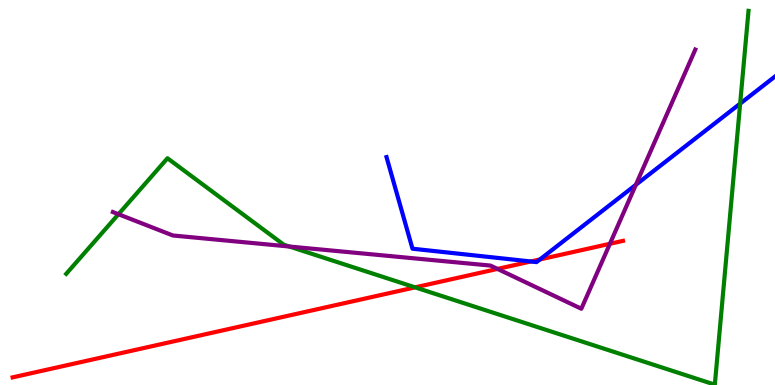[{'lines': ['blue', 'red'], 'intersections': [{'x': 6.85, 'y': 3.21}, {'x': 6.97, 'y': 3.26}]}, {'lines': ['green', 'red'], 'intersections': [{'x': 5.36, 'y': 2.54}]}, {'lines': ['purple', 'red'], 'intersections': [{'x': 6.42, 'y': 3.02}, {'x': 7.87, 'y': 3.67}]}, {'lines': ['blue', 'green'], 'intersections': [{'x': 9.55, 'y': 7.31}]}, {'lines': ['blue', 'purple'], 'intersections': [{'x': 8.2, 'y': 5.2}]}, {'lines': ['green', 'purple'], 'intersections': [{'x': 1.53, 'y': 4.44}, {'x': 3.73, 'y': 3.6}]}]